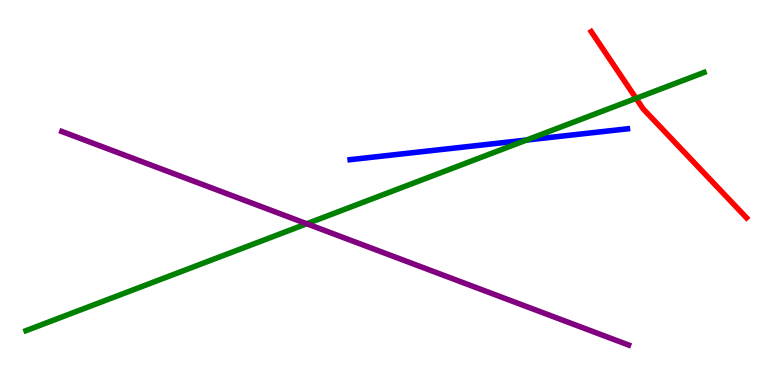[{'lines': ['blue', 'red'], 'intersections': []}, {'lines': ['green', 'red'], 'intersections': [{'x': 8.21, 'y': 7.45}]}, {'lines': ['purple', 'red'], 'intersections': []}, {'lines': ['blue', 'green'], 'intersections': [{'x': 6.79, 'y': 6.36}]}, {'lines': ['blue', 'purple'], 'intersections': []}, {'lines': ['green', 'purple'], 'intersections': [{'x': 3.96, 'y': 4.19}]}]